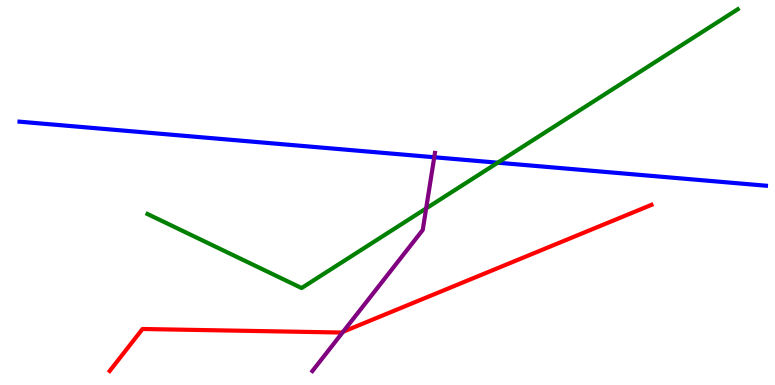[{'lines': ['blue', 'red'], 'intersections': []}, {'lines': ['green', 'red'], 'intersections': []}, {'lines': ['purple', 'red'], 'intersections': [{'x': 4.43, 'y': 1.38}]}, {'lines': ['blue', 'green'], 'intersections': [{'x': 6.42, 'y': 5.77}]}, {'lines': ['blue', 'purple'], 'intersections': [{'x': 5.6, 'y': 5.92}]}, {'lines': ['green', 'purple'], 'intersections': [{'x': 5.5, 'y': 4.59}]}]